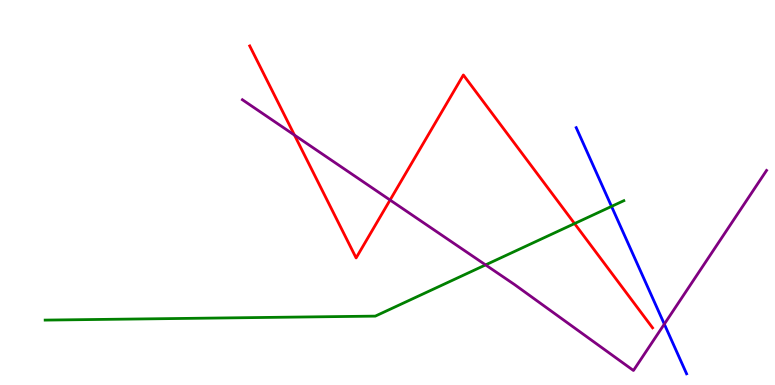[{'lines': ['blue', 'red'], 'intersections': []}, {'lines': ['green', 'red'], 'intersections': [{'x': 7.41, 'y': 4.19}]}, {'lines': ['purple', 'red'], 'intersections': [{'x': 3.8, 'y': 6.49}, {'x': 5.03, 'y': 4.8}]}, {'lines': ['blue', 'green'], 'intersections': [{'x': 7.89, 'y': 4.64}]}, {'lines': ['blue', 'purple'], 'intersections': [{'x': 8.57, 'y': 1.58}]}, {'lines': ['green', 'purple'], 'intersections': [{'x': 6.27, 'y': 3.12}]}]